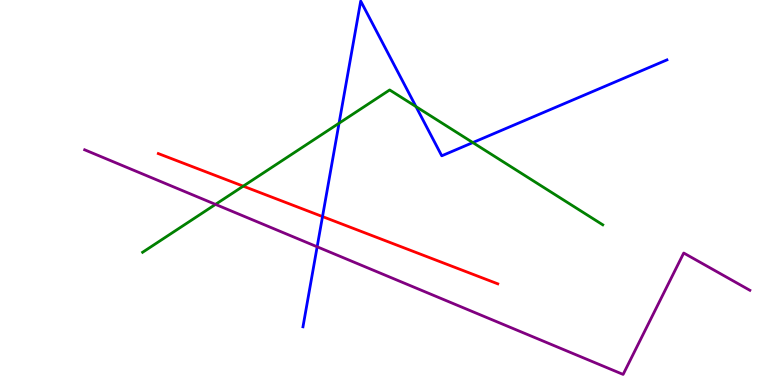[{'lines': ['blue', 'red'], 'intersections': [{'x': 4.16, 'y': 4.37}]}, {'lines': ['green', 'red'], 'intersections': [{'x': 3.14, 'y': 5.16}]}, {'lines': ['purple', 'red'], 'intersections': []}, {'lines': ['blue', 'green'], 'intersections': [{'x': 4.37, 'y': 6.8}, {'x': 5.37, 'y': 7.23}, {'x': 6.1, 'y': 6.3}]}, {'lines': ['blue', 'purple'], 'intersections': [{'x': 4.09, 'y': 3.59}]}, {'lines': ['green', 'purple'], 'intersections': [{'x': 2.78, 'y': 4.69}]}]